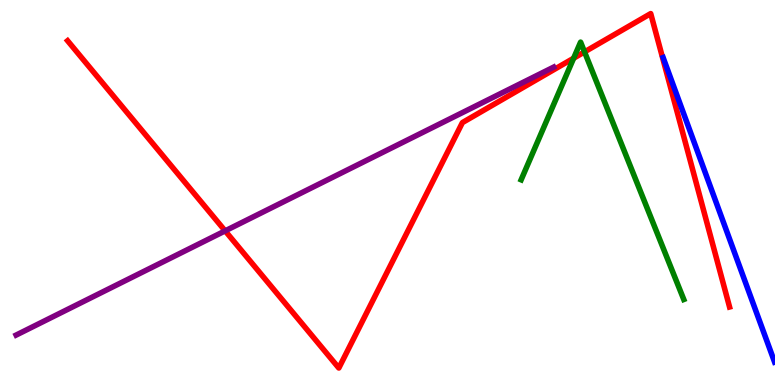[{'lines': ['blue', 'red'], 'intersections': []}, {'lines': ['green', 'red'], 'intersections': [{'x': 7.4, 'y': 8.49}, {'x': 7.54, 'y': 8.65}]}, {'lines': ['purple', 'red'], 'intersections': [{'x': 2.91, 'y': 4.0}]}, {'lines': ['blue', 'green'], 'intersections': []}, {'lines': ['blue', 'purple'], 'intersections': []}, {'lines': ['green', 'purple'], 'intersections': []}]